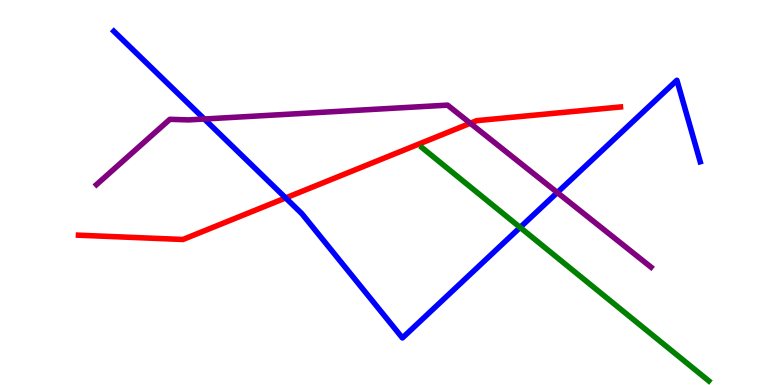[{'lines': ['blue', 'red'], 'intersections': [{'x': 3.69, 'y': 4.86}]}, {'lines': ['green', 'red'], 'intersections': []}, {'lines': ['purple', 'red'], 'intersections': [{'x': 6.07, 'y': 6.8}]}, {'lines': ['blue', 'green'], 'intersections': [{'x': 6.71, 'y': 4.09}]}, {'lines': ['blue', 'purple'], 'intersections': [{'x': 2.64, 'y': 6.91}, {'x': 7.19, 'y': 5.0}]}, {'lines': ['green', 'purple'], 'intersections': []}]